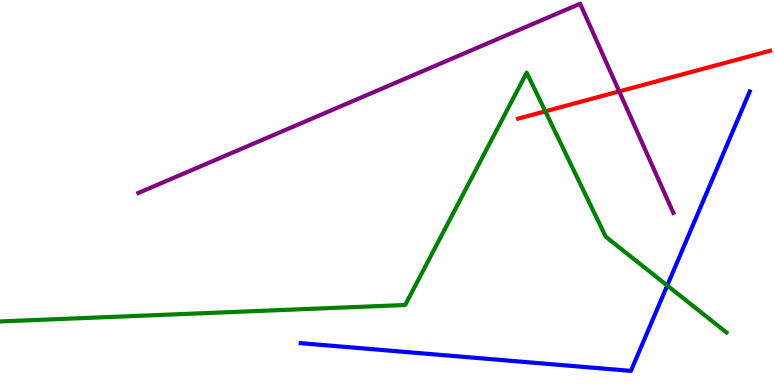[{'lines': ['blue', 'red'], 'intersections': []}, {'lines': ['green', 'red'], 'intersections': [{'x': 7.04, 'y': 7.11}]}, {'lines': ['purple', 'red'], 'intersections': [{'x': 7.99, 'y': 7.63}]}, {'lines': ['blue', 'green'], 'intersections': [{'x': 8.61, 'y': 2.58}]}, {'lines': ['blue', 'purple'], 'intersections': []}, {'lines': ['green', 'purple'], 'intersections': []}]